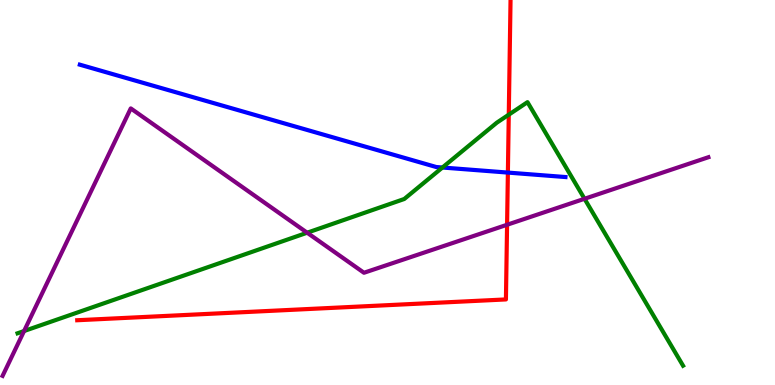[{'lines': ['blue', 'red'], 'intersections': [{'x': 6.55, 'y': 5.52}]}, {'lines': ['green', 'red'], 'intersections': [{'x': 6.56, 'y': 7.02}]}, {'lines': ['purple', 'red'], 'intersections': [{'x': 6.54, 'y': 4.16}]}, {'lines': ['blue', 'green'], 'intersections': [{'x': 5.71, 'y': 5.65}]}, {'lines': ['blue', 'purple'], 'intersections': []}, {'lines': ['green', 'purple'], 'intersections': [{'x': 0.311, 'y': 1.4}, {'x': 3.96, 'y': 3.96}, {'x': 7.54, 'y': 4.84}]}]